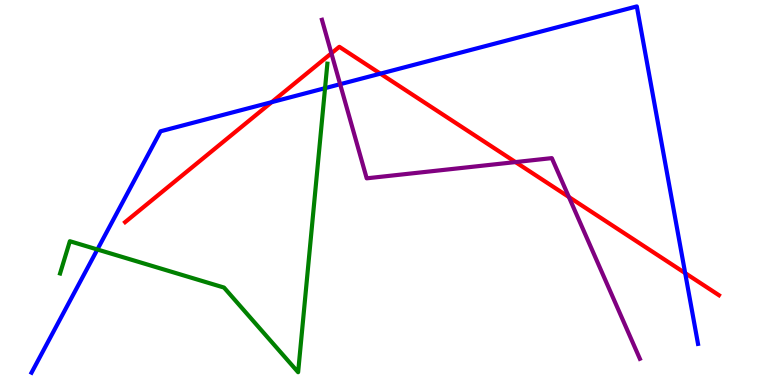[{'lines': ['blue', 'red'], 'intersections': [{'x': 3.51, 'y': 7.35}, {'x': 4.91, 'y': 8.09}, {'x': 8.84, 'y': 2.91}]}, {'lines': ['green', 'red'], 'intersections': []}, {'lines': ['purple', 'red'], 'intersections': [{'x': 4.28, 'y': 8.62}, {'x': 6.65, 'y': 5.79}, {'x': 7.34, 'y': 4.88}]}, {'lines': ['blue', 'green'], 'intersections': [{'x': 1.26, 'y': 3.52}, {'x': 4.19, 'y': 7.71}]}, {'lines': ['blue', 'purple'], 'intersections': [{'x': 4.39, 'y': 7.81}]}, {'lines': ['green', 'purple'], 'intersections': []}]